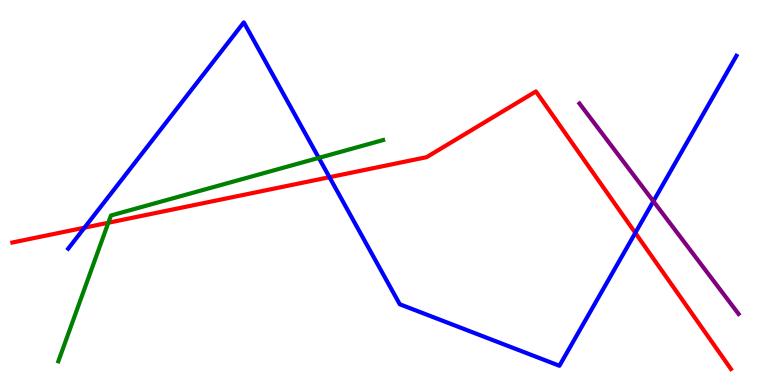[{'lines': ['blue', 'red'], 'intersections': [{'x': 1.09, 'y': 4.09}, {'x': 4.25, 'y': 5.4}, {'x': 8.2, 'y': 3.95}]}, {'lines': ['green', 'red'], 'intersections': [{'x': 1.4, 'y': 4.21}]}, {'lines': ['purple', 'red'], 'intersections': []}, {'lines': ['blue', 'green'], 'intersections': [{'x': 4.11, 'y': 5.9}]}, {'lines': ['blue', 'purple'], 'intersections': [{'x': 8.43, 'y': 4.77}]}, {'lines': ['green', 'purple'], 'intersections': []}]